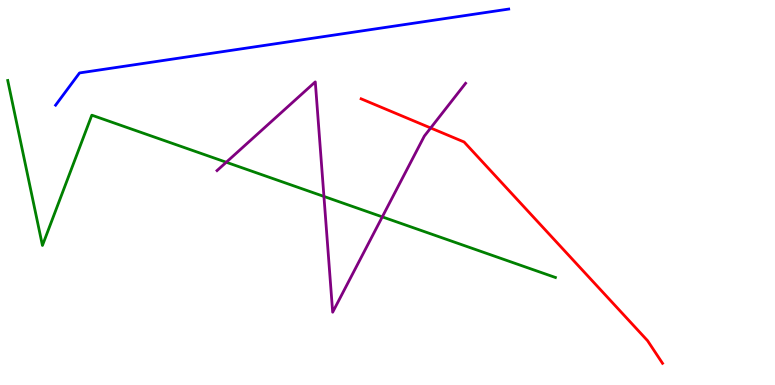[{'lines': ['blue', 'red'], 'intersections': []}, {'lines': ['green', 'red'], 'intersections': []}, {'lines': ['purple', 'red'], 'intersections': [{'x': 5.56, 'y': 6.68}]}, {'lines': ['blue', 'green'], 'intersections': []}, {'lines': ['blue', 'purple'], 'intersections': []}, {'lines': ['green', 'purple'], 'intersections': [{'x': 2.92, 'y': 5.79}, {'x': 4.18, 'y': 4.9}, {'x': 4.93, 'y': 4.37}]}]